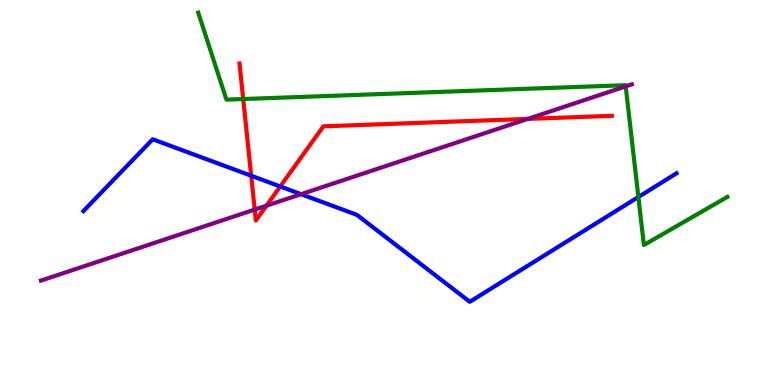[{'lines': ['blue', 'red'], 'intersections': [{'x': 3.24, 'y': 5.44}, {'x': 3.62, 'y': 5.16}]}, {'lines': ['green', 'red'], 'intersections': [{'x': 3.14, 'y': 7.43}]}, {'lines': ['purple', 'red'], 'intersections': [{'x': 3.29, 'y': 4.56}, {'x': 3.44, 'y': 4.66}, {'x': 6.81, 'y': 6.91}]}, {'lines': ['blue', 'green'], 'intersections': [{'x': 8.24, 'y': 4.88}]}, {'lines': ['blue', 'purple'], 'intersections': [{'x': 3.88, 'y': 4.96}]}, {'lines': ['green', 'purple'], 'intersections': [{'x': 8.07, 'y': 7.76}]}]